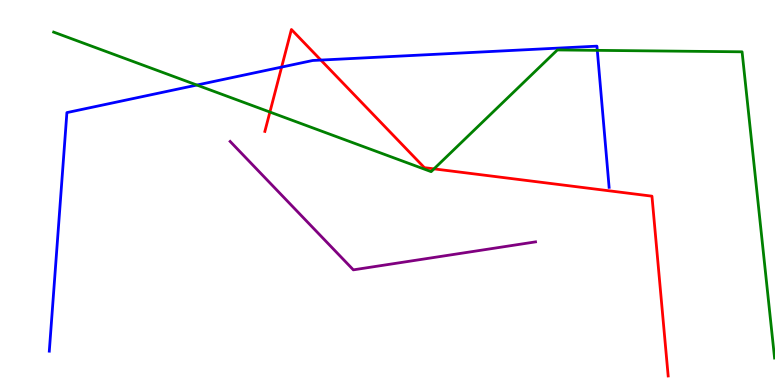[{'lines': ['blue', 'red'], 'intersections': [{'x': 3.63, 'y': 8.26}, {'x': 4.14, 'y': 8.44}]}, {'lines': ['green', 'red'], 'intersections': [{'x': 3.48, 'y': 7.09}, {'x': 5.6, 'y': 5.61}]}, {'lines': ['purple', 'red'], 'intersections': []}, {'lines': ['blue', 'green'], 'intersections': [{'x': 2.54, 'y': 7.79}, {'x': 7.71, 'y': 8.69}]}, {'lines': ['blue', 'purple'], 'intersections': []}, {'lines': ['green', 'purple'], 'intersections': []}]